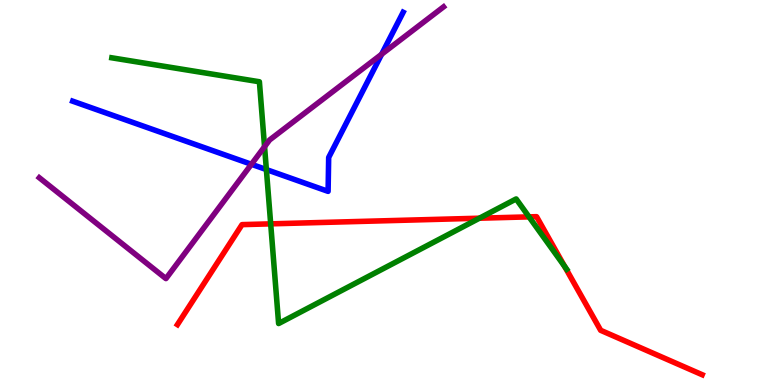[{'lines': ['blue', 'red'], 'intersections': []}, {'lines': ['green', 'red'], 'intersections': [{'x': 3.49, 'y': 4.19}, {'x': 6.19, 'y': 4.33}, {'x': 6.83, 'y': 4.37}, {'x': 7.29, 'y': 3.08}]}, {'lines': ['purple', 'red'], 'intersections': []}, {'lines': ['blue', 'green'], 'intersections': [{'x': 3.44, 'y': 5.6}]}, {'lines': ['blue', 'purple'], 'intersections': [{'x': 3.24, 'y': 5.73}, {'x': 4.92, 'y': 8.59}]}, {'lines': ['green', 'purple'], 'intersections': [{'x': 3.41, 'y': 6.19}]}]